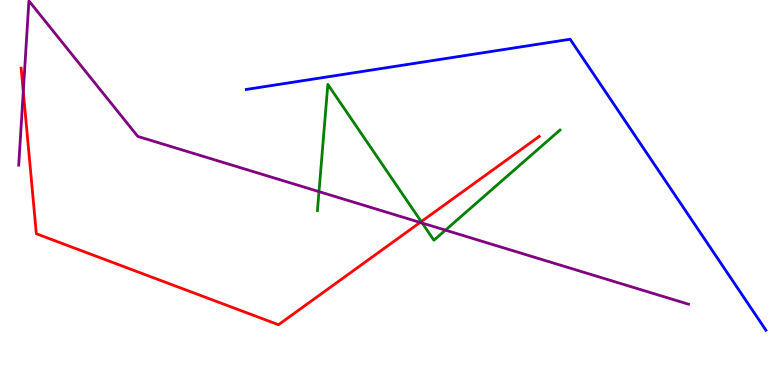[{'lines': ['blue', 'red'], 'intersections': []}, {'lines': ['green', 'red'], 'intersections': [{'x': 5.44, 'y': 4.24}]}, {'lines': ['purple', 'red'], 'intersections': [{'x': 0.3, 'y': 7.62}, {'x': 5.42, 'y': 4.22}]}, {'lines': ['blue', 'green'], 'intersections': []}, {'lines': ['blue', 'purple'], 'intersections': []}, {'lines': ['green', 'purple'], 'intersections': [{'x': 4.12, 'y': 5.02}, {'x': 5.45, 'y': 4.21}, {'x': 5.75, 'y': 4.02}]}]